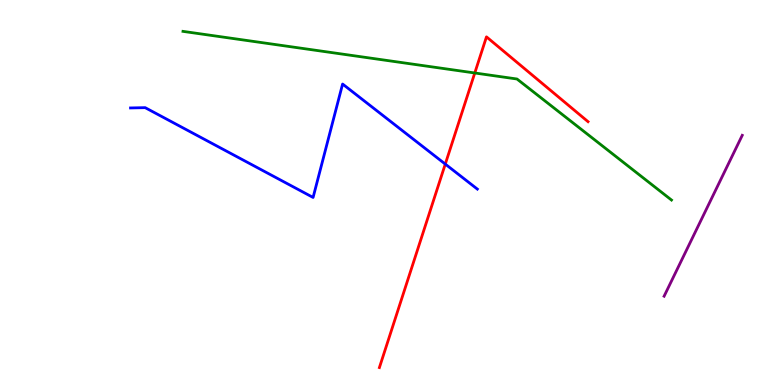[{'lines': ['blue', 'red'], 'intersections': [{'x': 5.75, 'y': 5.74}]}, {'lines': ['green', 'red'], 'intersections': [{'x': 6.13, 'y': 8.1}]}, {'lines': ['purple', 'red'], 'intersections': []}, {'lines': ['blue', 'green'], 'intersections': []}, {'lines': ['blue', 'purple'], 'intersections': []}, {'lines': ['green', 'purple'], 'intersections': []}]